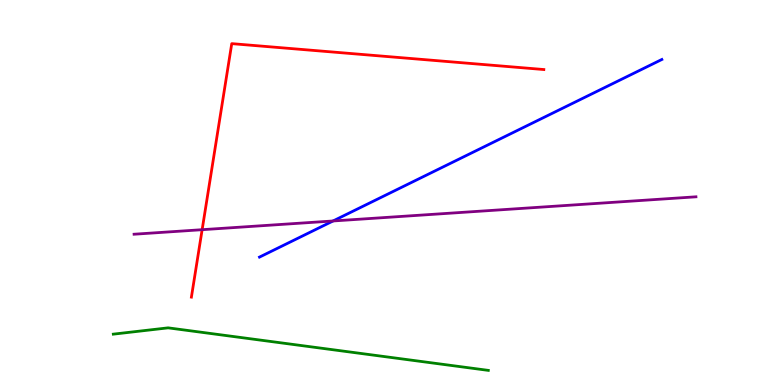[{'lines': ['blue', 'red'], 'intersections': []}, {'lines': ['green', 'red'], 'intersections': []}, {'lines': ['purple', 'red'], 'intersections': [{'x': 2.61, 'y': 4.03}]}, {'lines': ['blue', 'green'], 'intersections': []}, {'lines': ['blue', 'purple'], 'intersections': [{'x': 4.3, 'y': 4.26}]}, {'lines': ['green', 'purple'], 'intersections': []}]